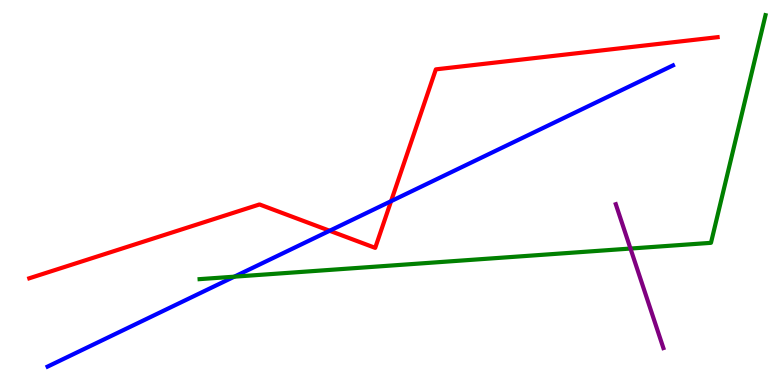[{'lines': ['blue', 'red'], 'intersections': [{'x': 4.25, 'y': 4.01}, {'x': 5.05, 'y': 4.77}]}, {'lines': ['green', 'red'], 'intersections': []}, {'lines': ['purple', 'red'], 'intersections': []}, {'lines': ['blue', 'green'], 'intersections': [{'x': 3.02, 'y': 2.81}]}, {'lines': ['blue', 'purple'], 'intersections': []}, {'lines': ['green', 'purple'], 'intersections': [{'x': 8.14, 'y': 3.54}]}]